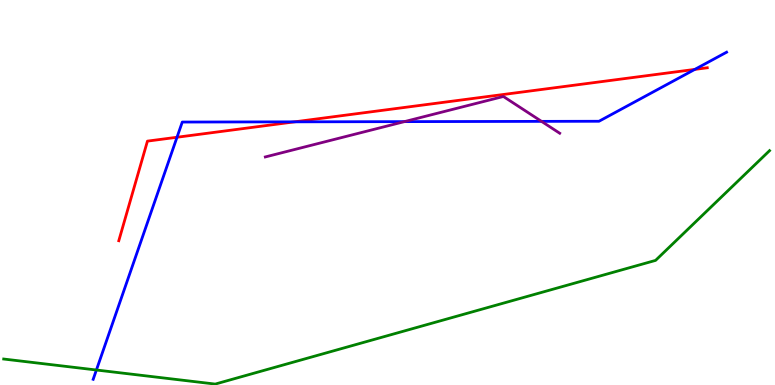[{'lines': ['blue', 'red'], 'intersections': [{'x': 2.28, 'y': 6.44}, {'x': 3.8, 'y': 6.84}, {'x': 8.97, 'y': 8.2}]}, {'lines': ['green', 'red'], 'intersections': []}, {'lines': ['purple', 'red'], 'intersections': []}, {'lines': ['blue', 'green'], 'intersections': [{'x': 1.24, 'y': 0.389}]}, {'lines': ['blue', 'purple'], 'intersections': [{'x': 5.22, 'y': 6.84}, {'x': 6.99, 'y': 6.85}]}, {'lines': ['green', 'purple'], 'intersections': []}]